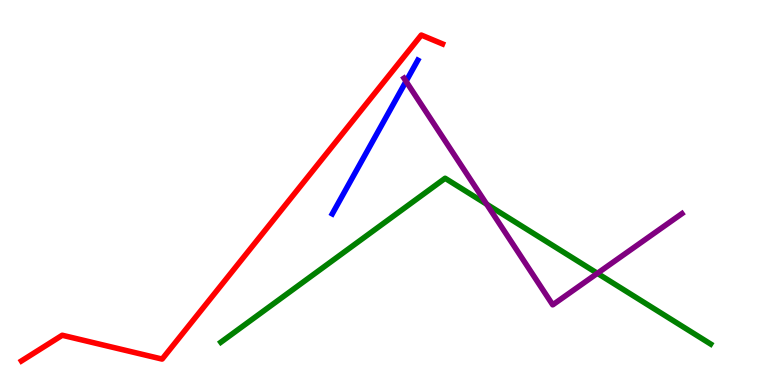[{'lines': ['blue', 'red'], 'intersections': []}, {'lines': ['green', 'red'], 'intersections': []}, {'lines': ['purple', 'red'], 'intersections': []}, {'lines': ['blue', 'green'], 'intersections': []}, {'lines': ['blue', 'purple'], 'intersections': [{'x': 5.24, 'y': 7.89}]}, {'lines': ['green', 'purple'], 'intersections': [{'x': 6.28, 'y': 4.7}, {'x': 7.71, 'y': 2.9}]}]